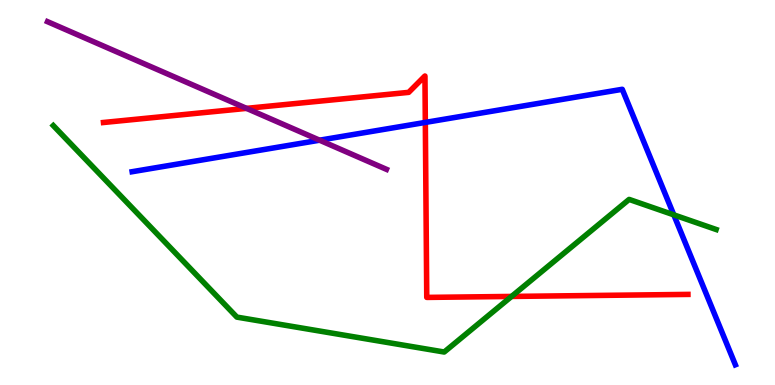[{'lines': ['blue', 'red'], 'intersections': [{'x': 5.49, 'y': 6.82}]}, {'lines': ['green', 'red'], 'intersections': [{'x': 6.6, 'y': 2.3}]}, {'lines': ['purple', 'red'], 'intersections': [{'x': 3.18, 'y': 7.19}]}, {'lines': ['blue', 'green'], 'intersections': [{'x': 8.69, 'y': 4.42}]}, {'lines': ['blue', 'purple'], 'intersections': [{'x': 4.12, 'y': 6.36}]}, {'lines': ['green', 'purple'], 'intersections': []}]